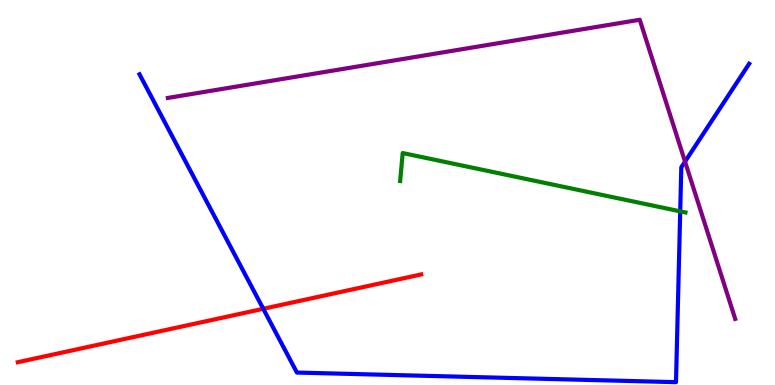[{'lines': ['blue', 'red'], 'intersections': [{'x': 3.4, 'y': 1.98}]}, {'lines': ['green', 'red'], 'intersections': []}, {'lines': ['purple', 'red'], 'intersections': []}, {'lines': ['blue', 'green'], 'intersections': [{'x': 8.78, 'y': 4.51}]}, {'lines': ['blue', 'purple'], 'intersections': [{'x': 8.84, 'y': 5.8}]}, {'lines': ['green', 'purple'], 'intersections': []}]